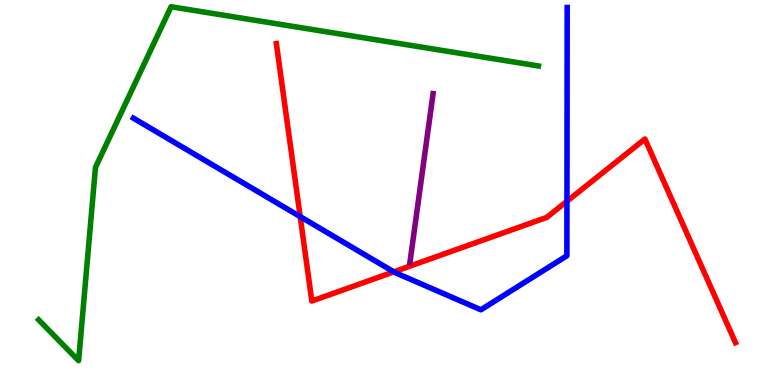[{'lines': ['blue', 'red'], 'intersections': [{'x': 3.87, 'y': 4.37}, {'x': 5.08, 'y': 2.94}, {'x': 7.32, 'y': 4.77}]}, {'lines': ['green', 'red'], 'intersections': []}, {'lines': ['purple', 'red'], 'intersections': []}, {'lines': ['blue', 'green'], 'intersections': []}, {'lines': ['blue', 'purple'], 'intersections': []}, {'lines': ['green', 'purple'], 'intersections': []}]